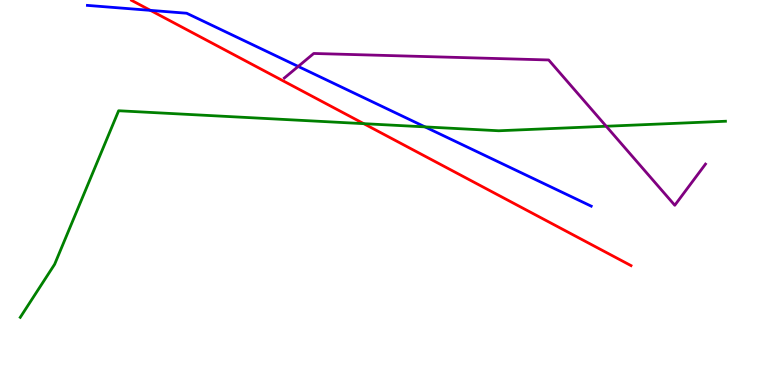[{'lines': ['blue', 'red'], 'intersections': [{'x': 1.94, 'y': 9.73}]}, {'lines': ['green', 'red'], 'intersections': [{'x': 4.69, 'y': 6.79}]}, {'lines': ['purple', 'red'], 'intersections': []}, {'lines': ['blue', 'green'], 'intersections': [{'x': 5.48, 'y': 6.7}]}, {'lines': ['blue', 'purple'], 'intersections': [{'x': 3.85, 'y': 8.27}]}, {'lines': ['green', 'purple'], 'intersections': [{'x': 7.82, 'y': 6.72}]}]